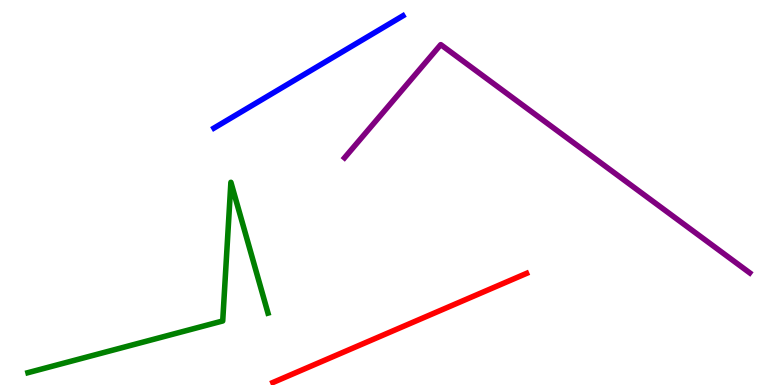[{'lines': ['blue', 'red'], 'intersections': []}, {'lines': ['green', 'red'], 'intersections': []}, {'lines': ['purple', 'red'], 'intersections': []}, {'lines': ['blue', 'green'], 'intersections': []}, {'lines': ['blue', 'purple'], 'intersections': []}, {'lines': ['green', 'purple'], 'intersections': []}]